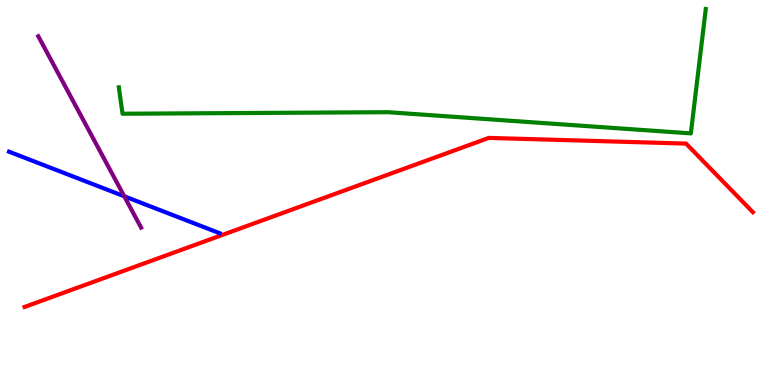[{'lines': ['blue', 'red'], 'intersections': []}, {'lines': ['green', 'red'], 'intersections': []}, {'lines': ['purple', 'red'], 'intersections': []}, {'lines': ['blue', 'green'], 'intersections': []}, {'lines': ['blue', 'purple'], 'intersections': [{'x': 1.6, 'y': 4.9}]}, {'lines': ['green', 'purple'], 'intersections': []}]